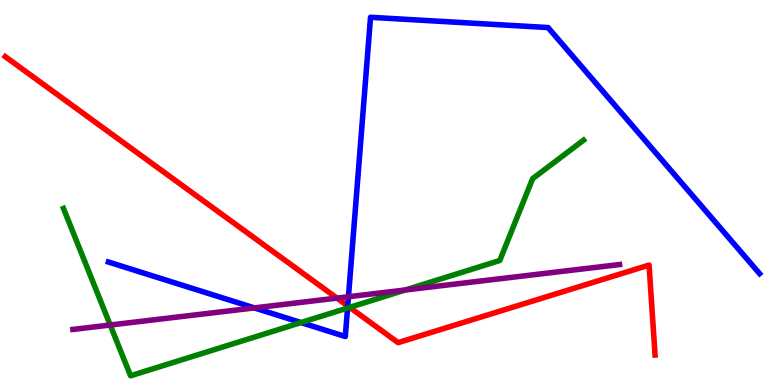[{'lines': ['blue', 'red'], 'intersections': [{'x': 4.49, 'y': 2.05}]}, {'lines': ['green', 'red'], 'intersections': [{'x': 4.51, 'y': 2.02}]}, {'lines': ['purple', 'red'], 'intersections': [{'x': 4.35, 'y': 2.26}]}, {'lines': ['blue', 'green'], 'intersections': [{'x': 3.88, 'y': 1.62}, {'x': 4.48, 'y': 2.0}]}, {'lines': ['blue', 'purple'], 'intersections': [{'x': 3.28, 'y': 2.0}, {'x': 4.5, 'y': 2.29}]}, {'lines': ['green', 'purple'], 'intersections': [{'x': 1.42, 'y': 1.56}, {'x': 5.23, 'y': 2.47}]}]